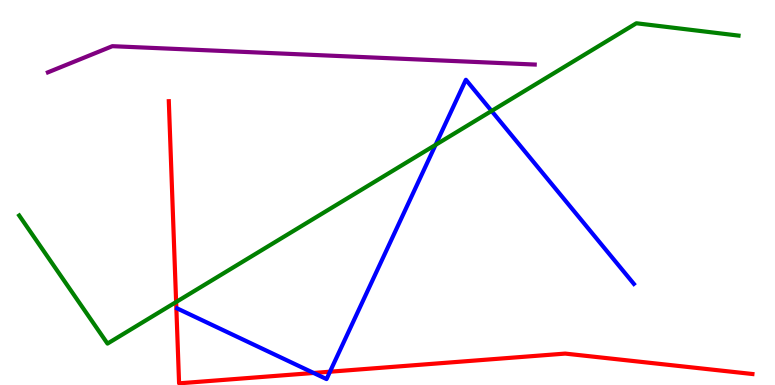[{'lines': ['blue', 'red'], 'intersections': [{'x': 4.05, 'y': 0.313}, {'x': 4.26, 'y': 0.345}]}, {'lines': ['green', 'red'], 'intersections': [{'x': 2.27, 'y': 2.16}]}, {'lines': ['purple', 'red'], 'intersections': []}, {'lines': ['blue', 'green'], 'intersections': [{'x': 5.62, 'y': 6.24}, {'x': 6.34, 'y': 7.12}]}, {'lines': ['blue', 'purple'], 'intersections': []}, {'lines': ['green', 'purple'], 'intersections': []}]